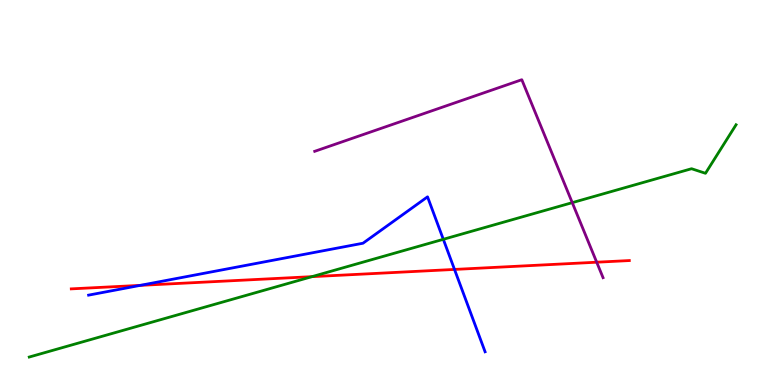[{'lines': ['blue', 'red'], 'intersections': [{'x': 1.81, 'y': 2.59}, {'x': 5.86, 'y': 3.0}]}, {'lines': ['green', 'red'], 'intersections': [{'x': 4.03, 'y': 2.81}]}, {'lines': ['purple', 'red'], 'intersections': [{'x': 7.7, 'y': 3.19}]}, {'lines': ['blue', 'green'], 'intersections': [{'x': 5.72, 'y': 3.78}]}, {'lines': ['blue', 'purple'], 'intersections': []}, {'lines': ['green', 'purple'], 'intersections': [{'x': 7.38, 'y': 4.74}]}]